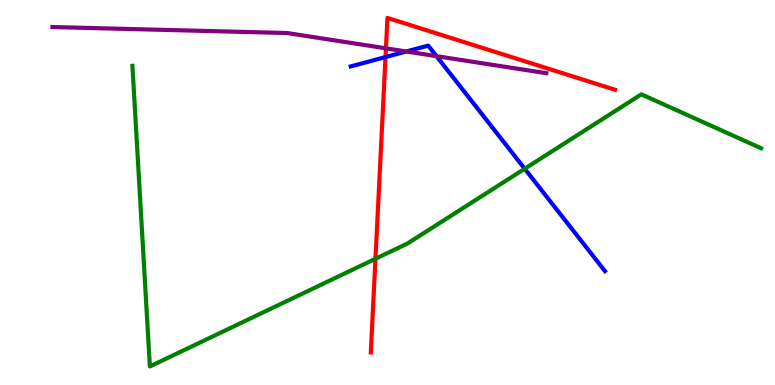[{'lines': ['blue', 'red'], 'intersections': [{'x': 4.97, 'y': 8.52}]}, {'lines': ['green', 'red'], 'intersections': [{'x': 4.84, 'y': 3.28}]}, {'lines': ['purple', 'red'], 'intersections': [{'x': 4.98, 'y': 8.74}]}, {'lines': ['blue', 'green'], 'intersections': [{'x': 6.77, 'y': 5.62}]}, {'lines': ['blue', 'purple'], 'intersections': [{'x': 5.24, 'y': 8.66}, {'x': 5.63, 'y': 8.54}]}, {'lines': ['green', 'purple'], 'intersections': []}]